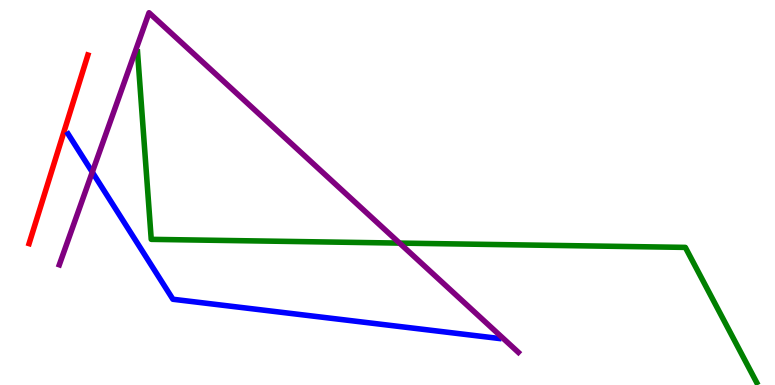[{'lines': ['blue', 'red'], 'intersections': []}, {'lines': ['green', 'red'], 'intersections': []}, {'lines': ['purple', 'red'], 'intersections': []}, {'lines': ['blue', 'green'], 'intersections': []}, {'lines': ['blue', 'purple'], 'intersections': [{'x': 1.19, 'y': 5.53}]}, {'lines': ['green', 'purple'], 'intersections': [{'x': 5.16, 'y': 3.69}]}]